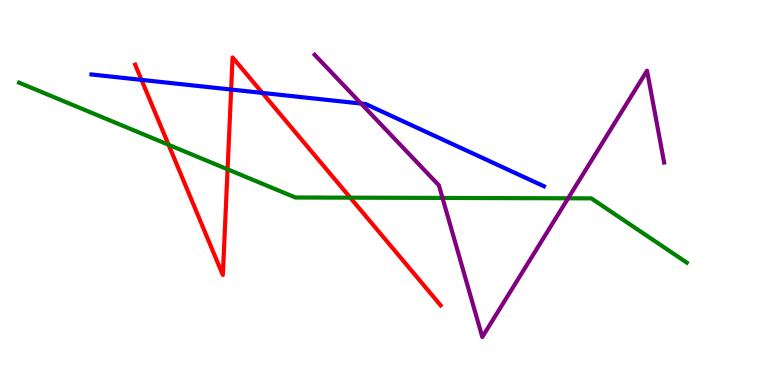[{'lines': ['blue', 'red'], 'intersections': [{'x': 1.83, 'y': 7.93}, {'x': 2.98, 'y': 7.67}, {'x': 3.39, 'y': 7.59}]}, {'lines': ['green', 'red'], 'intersections': [{'x': 2.18, 'y': 6.24}, {'x': 2.94, 'y': 5.6}, {'x': 4.52, 'y': 4.87}]}, {'lines': ['purple', 'red'], 'intersections': []}, {'lines': ['blue', 'green'], 'intersections': []}, {'lines': ['blue', 'purple'], 'intersections': [{'x': 4.66, 'y': 7.31}]}, {'lines': ['green', 'purple'], 'intersections': [{'x': 5.71, 'y': 4.86}, {'x': 7.33, 'y': 4.85}]}]